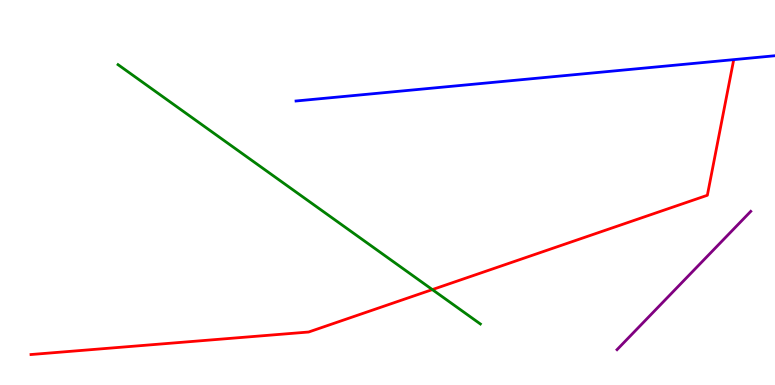[{'lines': ['blue', 'red'], 'intersections': []}, {'lines': ['green', 'red'], 'intersections': [{'x': 5.58, 'y': 2.48}]}, {'lines': ['purple', 'red'], 'intersections': []}, {'lines': ['blue', 'green'], 'intersections': []}, {'lines': ['blue', 'purple'], 'intersections': []}, {'lines': ['green', 'purple'], 'intersections': []}]